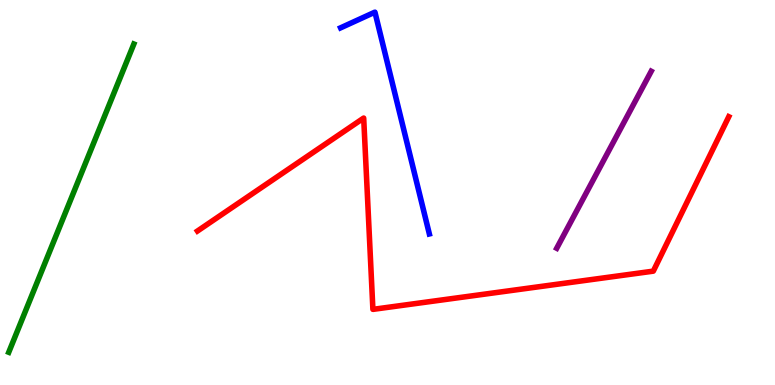[{'lines': ['blue', 'red'], 'intersections': []}, {'lines': ['green', 'red'], 'intersections': []}, {'lines': ['purple', 'red'], 'intersections': []}, {'lines': ['blue', 'green'], 'intersections': []}, {'lines': ['blue', 'purple'], 'intersections': []}, {'lines': ['green', 'purple'], 'intersections': []}]